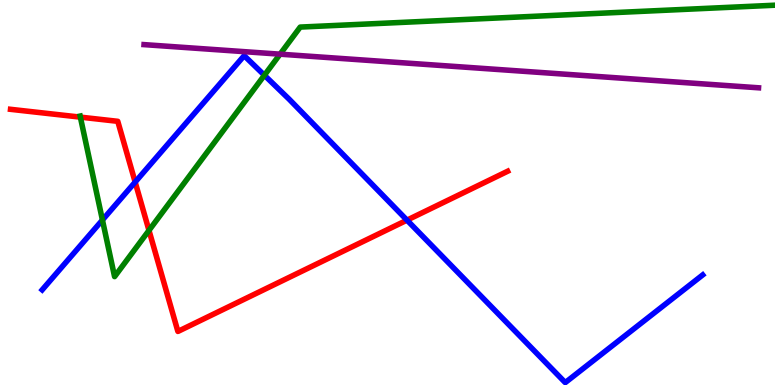[{'lines': ['blue', 'red'], 'intersections': [{'x': 1.74, 'y': 5.27}, {'x': 5.25, 'y': 4.28}]}, {'lines': ['green', 'red'], 'intersections': [{'x': 1.04, 'y': 6.96}, {'x': 1.92, 'y': 4.02}]}, {'lines': ['purple', 'red'], 'intersections': []}, {'lines': ['blue', 'green'], 'intersections': [{'x': 1.32, 'y': 4.29}, {'x': 3.41, 'y': 8.05}]}, {'lines': ['blue', 'purple'], 'intersections': []}, {'lines': ['green', 'purple'], 'intersections': [{'x': 3.61, 'y': 8.59}]}]